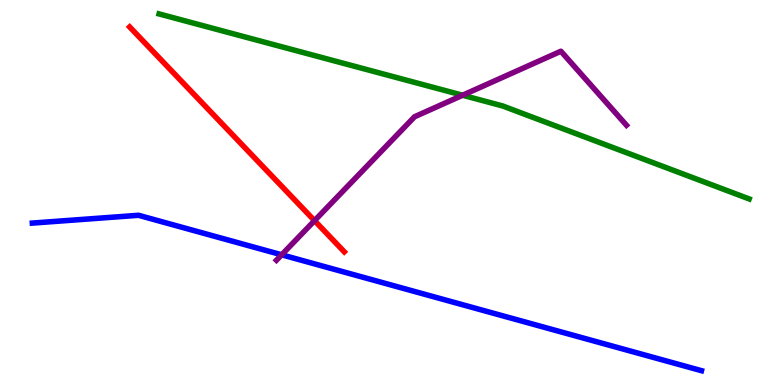[{'lines': ['blue', 'red'], 'intersections': []}, {'lines': ['green', 'red'], 'intersections': []}, {'lines': ['purple', 'red'], 'intersections': [{'x': 4.06, 'y': 4.27}]}, {'lines': ['blue', 'green'], 'intersections': []}, {'lines': ['blue', 'purple'], 'intersections': [{'x': 3.63, 'y': 3.38}]}, {'lines': ['green', 'purple'], 'intersections': [{'x': 5.97, 'y': 7.53}]}]